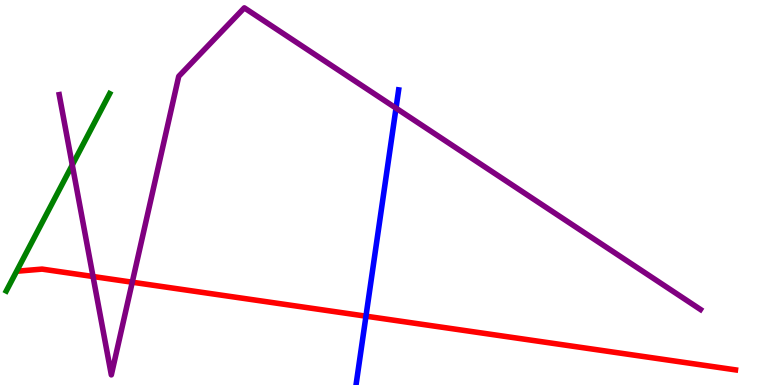[{'lines': ['blue', 'red'], 'intersections': [{'x': 4.72, 'y': 1.79}]}, {'lines': ['green', 'red'], 'intersections': []}, {'lines': ['purple', 'red'], 'intersections': [{'x': 1.2, 'y': 2.82}, {'x': 1.71, 'y': 2.67}]}, {'lines': ['blue', 'green'], 'intersections': []}, {'lines': ['blue', 'purple'], 'intersections': [{'x': 5.11, 'y': 7.19}]}, {'lines': ['green', 'purple'], 'intersections': [{'x': 0.933, 'y': 5.71}]}]